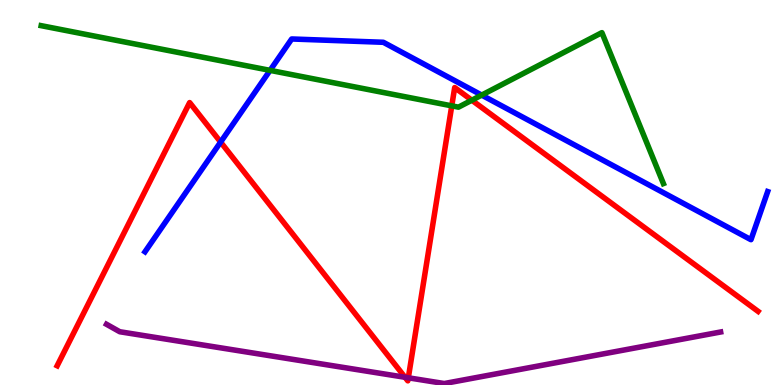[{'lines': ['blue', 'red'], 'intersections': [{'x': 2.85, 'y': 6.31}]}, {'lines': ['green', 'red'], 'intersections': [{'x': 5.83, 'y': 7.25}, {'x': 6.09, 'y': 7.4}]}, {'lines': ['purple', 'red'], 'intersections': [{'x': 5.23, 'y': 0.201}, {'x': 5.27, 'y': 0.187}]}, {'lines': ['blue', 'green'], 'intersections': [{'x': 3.48, 'y': 8.17}, {'x': 6.22, 'y': 7.53}]}, {'lines': ['blue', 'purple'], 'intersections': []}, {'lines': ['green', 'purple'], 'intersections': []}]